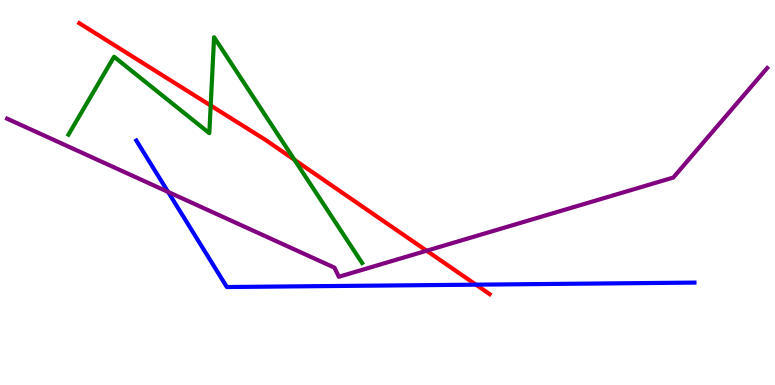[{'lines': ['blue', 'red'], 'intersections': [{'x': 6.14, 'y': 2.61}]}, {'lines': ['green', 'red'], 'intersections': [{'x': 2.72, 'y': 7.26}, {'x': 3.8, 'y': 5.85}]}, {'lines': ['purple', 'red'], 'intersections': [{'x': 5.5, 'y': 3.49}]}, {'lines': ['blue', 'green'], 'intersections': []}, {'lines': ['blue', 'purple'], 'intersections': [{'x': 2.17, 'y': 5.01}]}, {'lines': ['green', 'purple'], 'intersections': []}]